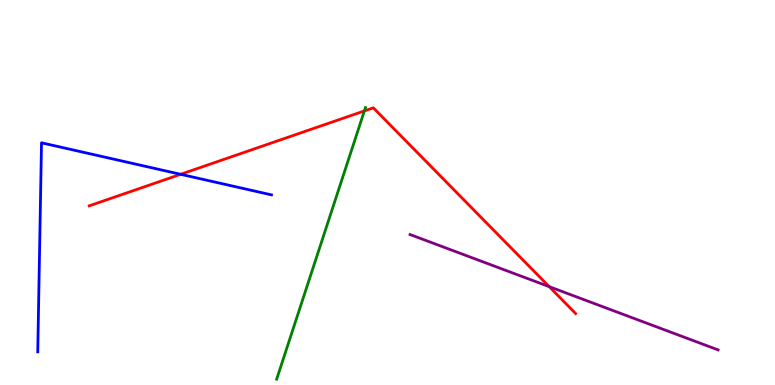[{'lines': ['blue', 'red'], 'intersections': [{'x': 2.33, 'y': 5.47}]}, {'lines': ['green', 'red'], 'intersections': [{'x': 4.7, 'y': 7.12}]}, {'lines': ['purple', 'red'], 'intersections': [{'x': 7.09, 'y': 2.55}]}, {'lines': ['blue', 'green'], 'intersections': []}, {'lines': ['blue', 'purple'], 'intersections': []}, {'lines': ['green', 'purple'], 'intersections': []}]